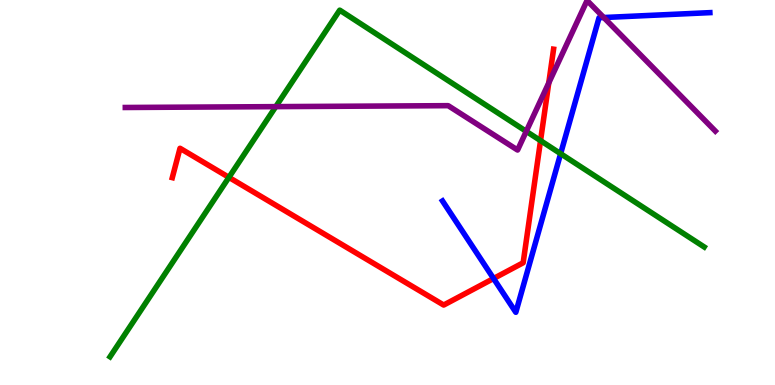[{'lines': ['blue', 'red'], 'intersections': [{'x': 6.37, 'y': 2.77}]}, {'lines': ['green', 'red'], 'intersections': [{'x': 2.95, 'y': 5.39}, {'x': 6.97, 'y': 6.35}]}, {'lines': ['purple', 'red'], 'intersections': [{'x': 7.08, 'y': 7.85}]}, {'lines': ['blue', 'green'], 'intersections': [{'x': 7.23, 'y': 6.01}]}, {'lines': ['blue', 'purple'], 'intersections': [{'x': 7.79, 'y': 9.54}]}, {'lines': ['green', 'purple'], 'intersections': [{'x': 3.56, 'y': 7.23}, {'x': 6.79, 'y': 6.59}]}]